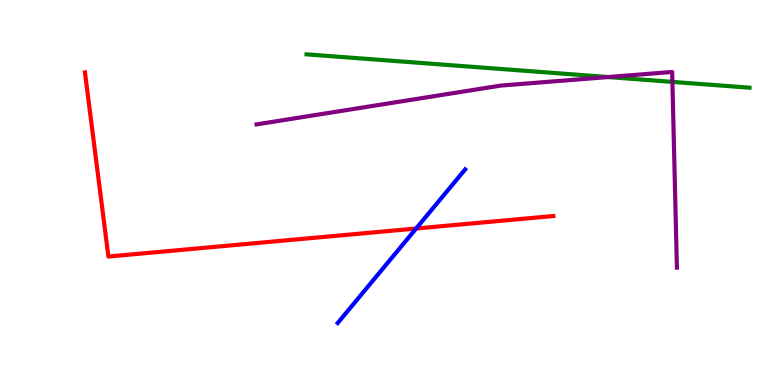[{'lines': ['blue', 'red'], 'intersections': [{'x': 5.37, 'y': 4.06}]}, {'lines': ['green', 'red'], 'intersections': []}, {'lines': ['purple', 'red'], 'intersections': []}, {'lines': ['blue', 'green'], 'intersections': []}, {'lines': ['blue', 'purple'], 'intersections': []}, {'lines': ['green', 'purple'], 'intersections': [{'x': 7.85, 'y': 8.0}, {'x': 8.68, 'y': 7.87}]}]